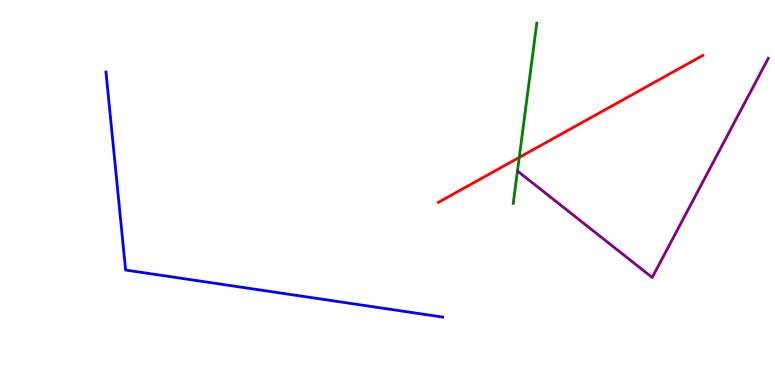[{'lines': ['blue', 'red'], 'intersections': []}, {'lines': ['green', 'red'], 'intersections': [{'x': 6.7, 'y': 5.91}]}, {'lines': ['purple', 'red'], 'intersections': []}, {'lines': ['blue', 'green'], 'intersections': []}, {'lines': ['blue', 'purple'], 'intersections': []}, {'lines': ['green', 'purple'], 'intersections': []}]